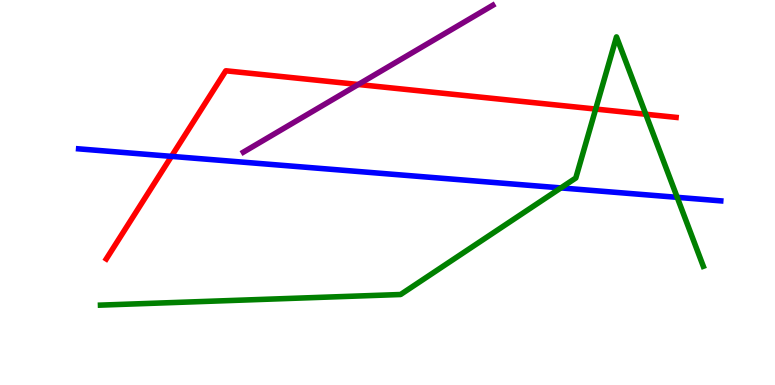[{'lines': ['blue', 'red'], 'intersections': [{'x': 2.21, 'y': 5.94}]}, {'lines': ['green', 'red'], 'intersections': [{'x': 7.69, 'y': 7.17}, {'x': 8.33, 'y': 7.03}]}, {'lines': ['purple', 'red'], 'intersections': [{'x': 4.62, 'y': 7.81}]}, {'lines': ['blue', 'green'], 'intersections': [{'x': 7.24, 'y': 5.12}, {'x': 8.74, 'y': 4.87}]}, {'lines': ['blue', 'purple'], 'intersections': []}, {'lines': ['green', 'purple'], 'intersections': []}]